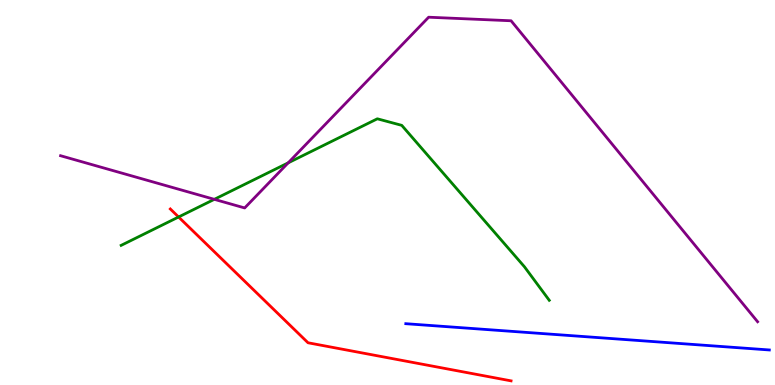[{'lines': ['blue', 'red'], 'intersections': []}, {'lines': ['green', 'red'], 'intersections': [{'x': 2.3, 'y': 4.36}]}, {'lines': ['purple', 'red'], 'intersections': []}, {'lines': ['blue', 'green'], 'intersections': []}, {'lines': ['blue', 'purple'], 'intersections': []}, {'lines': ['green', 'purple'], 'intersections': [{'x': 2.77, 'y': 4.82}, {'x': 3.72, 'y': 5.77}]}]